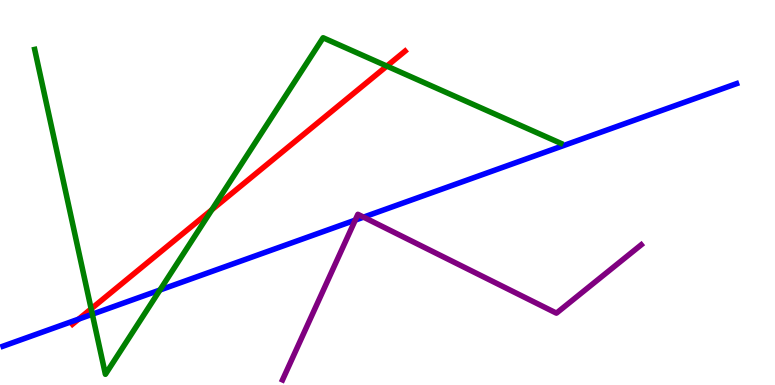[{'lines': ['blue', 'red'], 'intersections': [{'x': 1.01, 'y': 1.71}]}, {'lines': ['green', 'red'], 'intersections': [{'x': 1.18, 'y': 1.98}, {'x': 2.73, 'y': 4.55}, {'x': 4.99, 'y': 8.28}]}, {'lines': ['purple', 'red'], 'intersections': []}, {'lines': ['blue', 'green'], 'intersections': [{'x': 1.19, 'y': 1.84}, {'x': 2.06, 'y': 2.47}]}, {'lines': ['blue', 'purple'], 'intersections': [{'x': 4.58, 'y': 4.28}, {'x': 4.69, 'y': 4.36}]}, {'lines': ['green', 'purple'], 'intersections': []}]